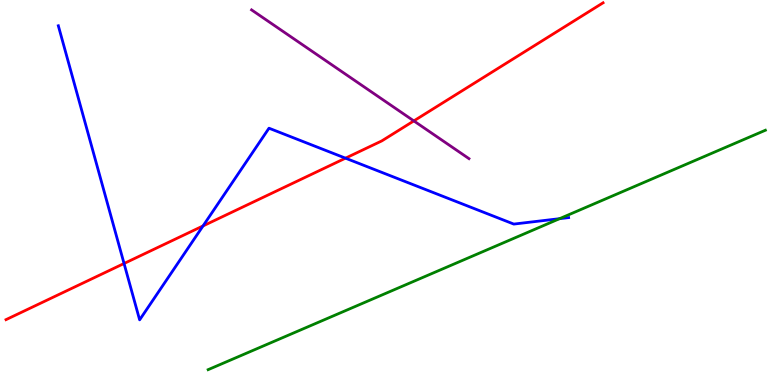[{'lines': ['blue', 'red'], 'intersections': [{'x': 1.6, 'y': 3.16}, {'x': 2.62, 'y': 4.13}, {'x': 4.46, 'y': 5.89}]}, {'lines': ['green', 'red'], 'intersections': []}, {'lines': ['purple', 'red'], 'intersections': [{'x': 5.34, 'y': 6.86}]}, {'lines': ['blue', 'green'], 'intersections': [{'x': 7.22, 'y': 4.32}]}, {'lines': ['blue', 'purple'], 'intersections': []}, {'lines': ['green', 'purple'], 'intersections': []}]